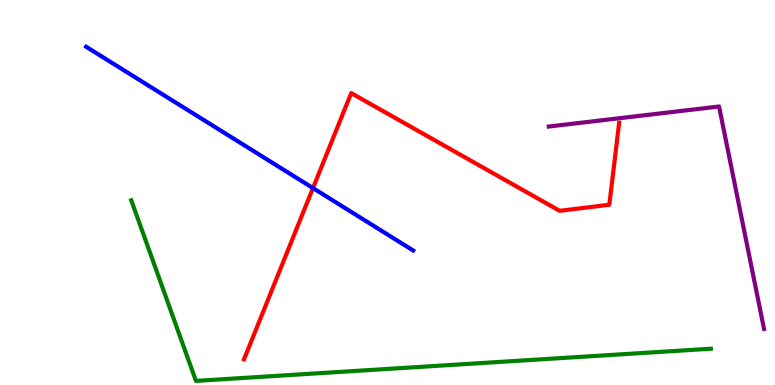[{'lines': ['blue', 'red'], 'intersections': [{'x': 4.04, 'y': 5.11}]}, {'lines': ['green', 'red'], 'intersections': []}, {'lines': ['purple', 'red'], 'intersections': []}, {'lines': ['blue', 'green'], 'intersections': []}, {'lines': ['blue', 'purple'], 'intersections': []}, {'lines': ['green', 'purple'], 'intersections': []}]